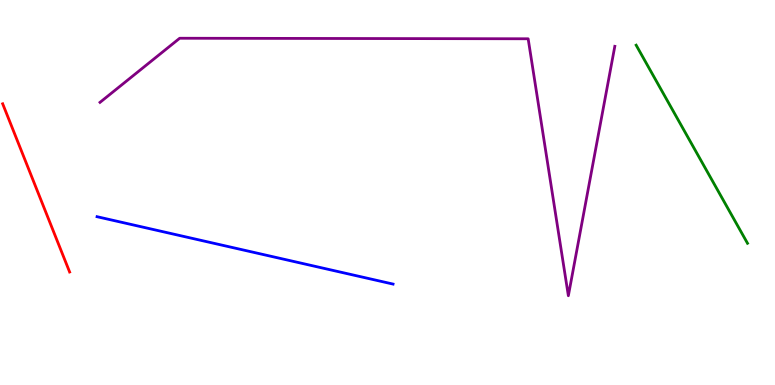[{'lines': ['blue', 'red'], 'intersections': []}, {'lines': ['green', 'red'], 'intersections': []}, {'lines': ['purple', 'red'], 'intersections': []}, {'lines': ['blue', 'green'], 'intersections': []}, {'lines': ['blue', 'purple'], 'intersections': []}, {'lines': ['green', 'purple'], 'intersections': []}]